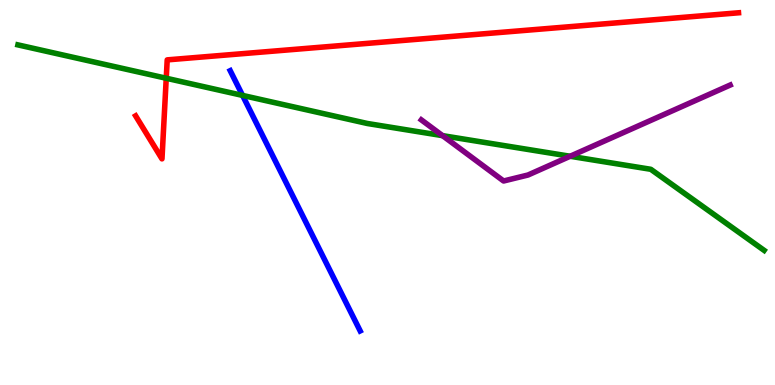[{'lines': ['blue', 'red'], 'intersections': []}, {'lines': ['green', 'red'], 'intersections': [{'x': 2.15, 'y': 7.97}]}, {'lines': ['purple', 'red'], 'intersections': []}, {'lines': ['blue', 'green'], 'intersections': [{'x': 3.13, 'y': 7.52}]}, {'lines': ['blue', 'purple'], 'intersections': []}, {'lines': ['green', 'purple'], 'intersections': [{'x': 5.71, 'y': 6.48}, {'x': 7.36, 'y': 5.94}]}]